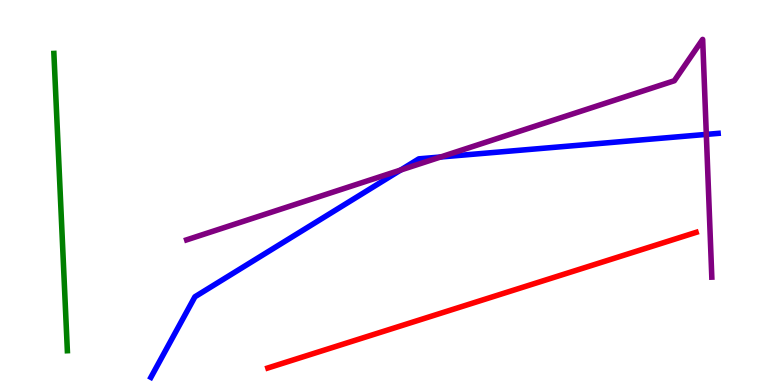[{'lines': ['blue', 'red'], 'intersections': []}, {'lines': ['green', 'red'], 'intersections': []}, {'lines': ['purple', 'red'], 'intersections': []}, {'lines': ['blue', 'green'], 'intersections': []}, {'lines': ['blue', 'purple'], 'intersections': [{'x': 5.17, 'y': 5.58}, {'x': 5.69, 'y': 5.92}, {'x': 9.11, 'y': 6.51}]}, {'lines': ['green', 'purple'], 'intersections': []}]